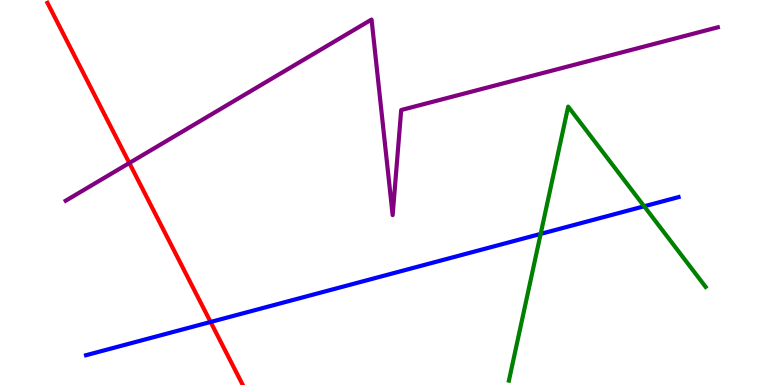[{'lines': ['blue', 'red'], 'intersections': [{'x': 2.72, 'y': 1.64}]}, {'lines': ['green', 'red'], 'intersections': []}, {'lines': ['purple', 'red'], 'intersections': [{'x': 1.67, 'y': 5.77}]}, {'lines': ['blue', 'green'], 'intersections': [{'x': 6.98, 'y': 3.92}, {'x': 8.31, 'y': 4.64}]}, {'lines': ['blue', 'purple'], 'intersections': []}, {'lines': ['green', 'purple'], 'intersections': []}]